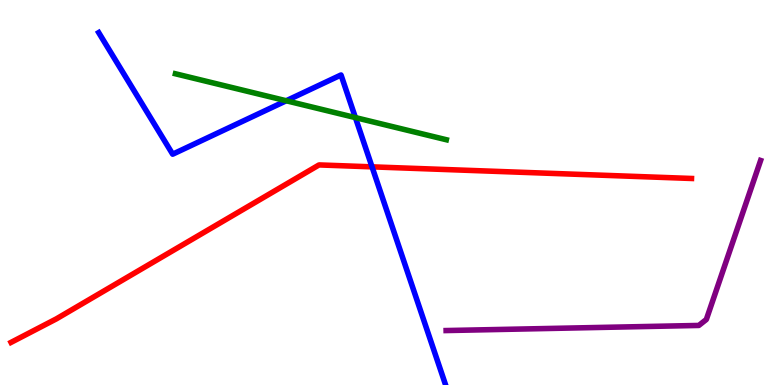[{'lines': ['blue', 'red'], 'intersections': [{'x': 4.8, 'y': 5.67}]}, {'lines': ['green', 'red'], 'intersections': []}, {'lines': ['purple', 'red'], 'intersections': []}, {'lines': ['blue', 'green'], 'intersections': [{'x': 3.69, 'y': 7.38}, {'x': 4.59, 'y': 6.95}]}, {'lines': ['blue', 'purple'], 'intersections': []}, {'lines': ['green', 'purple'], 'intersections': []}]